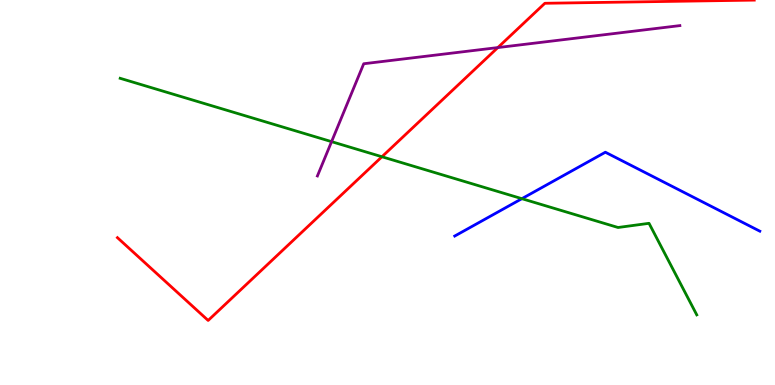[{'lines': ['blue', 'red'], 'intersections': []}, {'lines': ['green', 'red'], 'intersections': [{'x': 4.93, 'y': 5.93}]}, {'lines': ['purple', 'red'], 'intersections': [{'x': 6.42, 'y': 8.76}]}, {'lines': ['blue', 'green'], 'intersections': [{'x': 6.73, 'y': 4.84}]}, {'lines': ['blue', 'purple'], 'intersections': []}, {'lines': ['green', 'purple'], 'intersections': [{'x': 4.28, 'y': 6.32}]}]